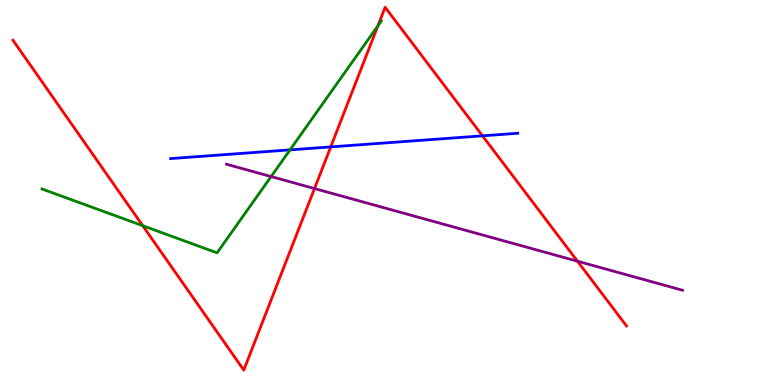[{'lines': ['blue', 'red'], 'intersections': [{'x': 4.27, 'y': 6.18}, {'x': 6.23, 'y': 6.47}]}, {'lines': ['green', 'red'], 'intersections': [{'x': 1.84, 'y': 4.14}, {'x': 4.88, 'y': 9.33}]}, {'lines': ['purple', 'red'], 'intersections': [{'x': 4.06, 'y': 5.1}, {'x': 7.45, 'y': 3.22}]}, {'lines': ['blue', 'green'], 'intersections': [{'x': 3.74, 'y': 6.11}]}, {'lines': ['blue', 'purple'], 'intersections': []}, {'lines': ['green', 'purple'], 'intersections': [{'x': 3.5, 'y': 5.41}]}]